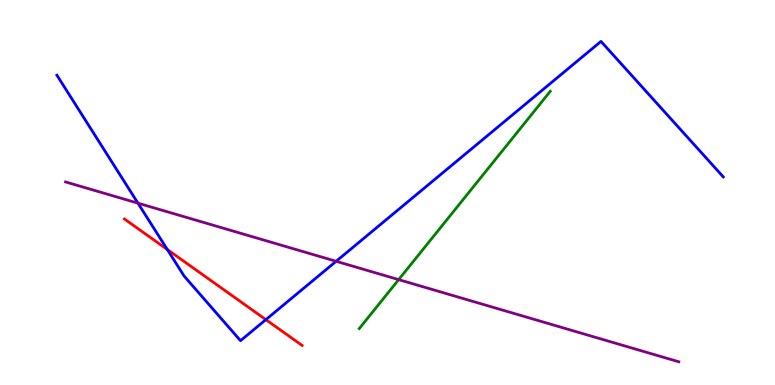[{'lines': ['blue', 'red'], 'intersections': [{'x': 2.16, 'y': 3.52}, {'x': 3.43, 'y': 1.7}]}, {'lines': ['green', 'red'], 'intersections': []}, {'lines': ['purple', 'red'], 'intersections': []}, {'lines': ['blue', 'green'], 'intersections': []}, {'lines': ['blue', 'purple'], 'intersections': [{'x': 1.78, 'y': 4.72}, {'x': 4.34, 'y': 3.21}]}, {'lines': ['green', 'purple'], 'intersections': [{'x': 5.14, 'y': 2.74}]}]